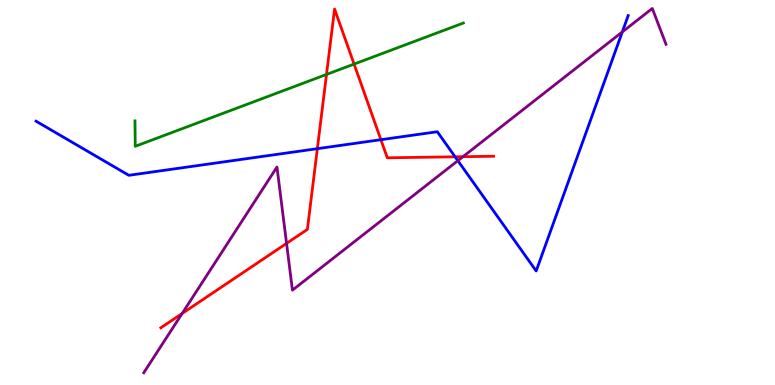[{'lines': ['blue', 'red'], 'intersections': [{'x': 4.09, 'y': 6.14}, {'x': 4.91, 'y': 6.37}, {'x': 5.87, 'y': 5.93}]}, {'lines': ['green', 'red'], 'intersections': [{'x': 4.21, 'y': 8.07}, {'x': 4.57, 'y': 8.34}]}, {'lines': ['purple', 'red'], 'intersections': [{'x': 2.35, 'y': 1.86}, {'x': 3.7, 'y': 3.68}, {'x': 5.97, 'y': 5.93}]}, {'lines': ['blue', 'green'], 'intersections': []}, {'lines': ['blue', 'purple'], 'intersections': [{'x': 5.91, 'y': 5.83}, {'x': 8.03, 'y': 9.17}]}, {'lines': ['green', 'purple'], 'intersections': []}]